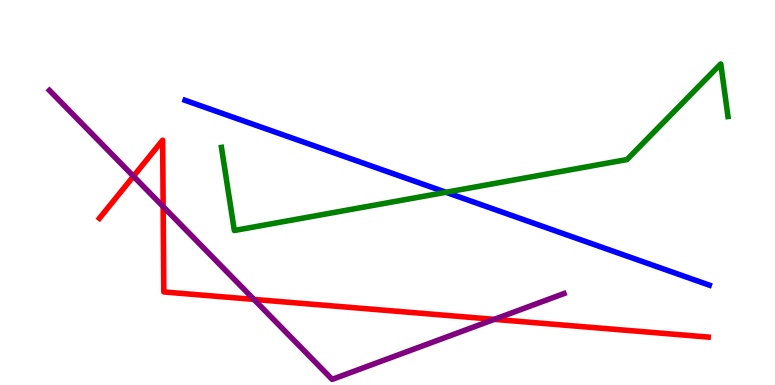[{'lines': ['blue', 'red'], 'intersections': []}, {'lines': ['green', 'red'], 'intersections': []}, {'lines': ['purple', 'red'], 'intersections': [{'x': 1.72, 'y': 5.42}, {'x': 2.11, 'y': 4.63}, {'x': 3.28, 'y': 2.22}, {'x': 6.38, 'y': 1.71}]}, {'lines': ['blue', 'green'], 'intersections': [{'x': 5.75, 'y': 5.01}]}, {'lines': ['blue', 'purple'], 'intersections': []}, {'lines': ['green', 'purple'], 'intersections': []}]